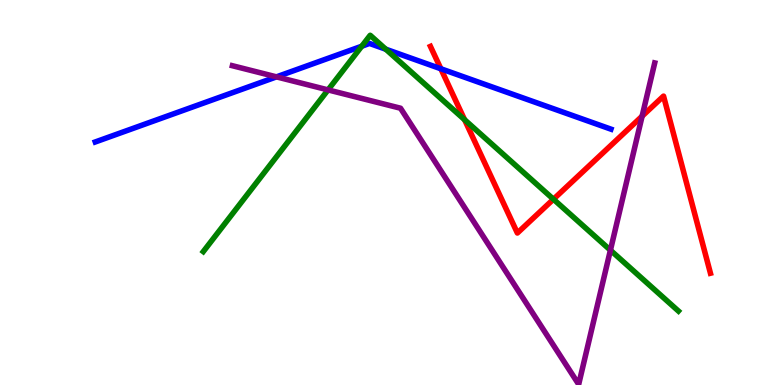[{'lines': ['blue', 'red'], 'intersections': [{'x': 5.69, 'y': 8.21}]}, {'lines': ['green', 'red'], 'intersections': [{'x': 5.99, 'y': 6.89}, {'x': 7.14, 'y': 4.83}]}, {'lines': ['purple', 'red'], 'intersections': [{'x': 8.29, 'y': 6.98}]}, {'lines': ['blue', 'green'], 'intersections': [{'x': 4.67, 'y': 8.8}, {'x': 4.98, 'y': 8.72}]}, {'lines': ['blue', 'purple'], 'intersections': [{'x': 3.57, 'y': 8.0}]}, {'lines': ['green', 'purple'], 'intersections': [{'x': 4.23, 'y': 7.66}, {'x': 7.88, 'y': 3.5}]}]